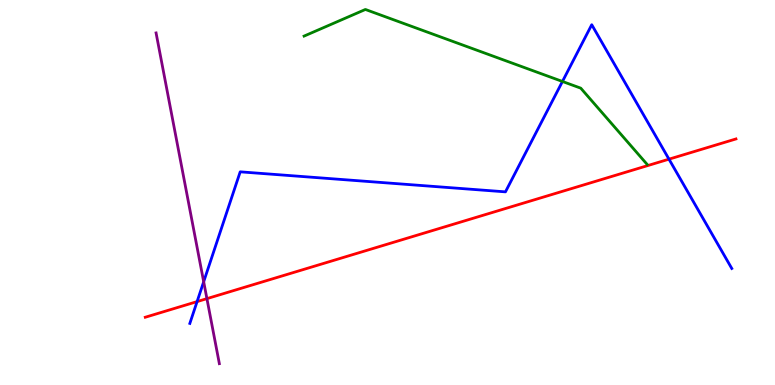[{'lines': ['blue', 'red'], 'intersections': [{'x': 2.54, 'y': 2.17}, {'x': 8.63, 'y': 5.87}]}, {'lines': ['green', 'red'], 'intersections': []}, {'lines': ['purple', 'red'], 'intersections': [{'x': 2.67, 'y': 2.24}]}, {'lines': ['blue', 'green'], 'intersections': [{'x': 7.26, 'y': 7.88}]}, {'lines': ['blue', 'purple'], 'intersections': [{'x': 2.63, 'y': 2.68}]}, {'lines': ['green', 'purple'], 'intersections': []}]